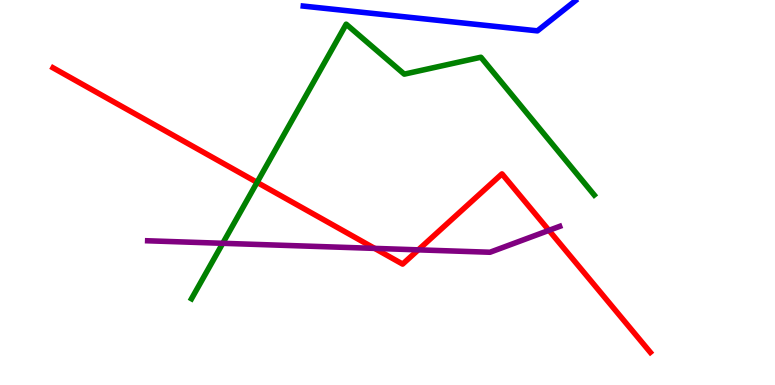[{'lines': ['blue', 'red'], 'intersections': []}, {'lines': ['green', 'red'], 'intersections': [{'x': 3.32, 'y': 5.26}]}, {'lines': ['purple', 'red'], 'intersections': [{'x': 4.83, 'y': 3.55}, {'x': 5.4, 'y': 3.51}, {'x': 7.08, 'y': 4.02}]}, {'lines': ['blue', 'green'], 'intersections': []}, {'lines': ['blue', 'purple'], 'intersections': []}, {'lines': ['green', 'purple'], 'intersections': [{'x': 2.87, 'y': 3.68}]}]